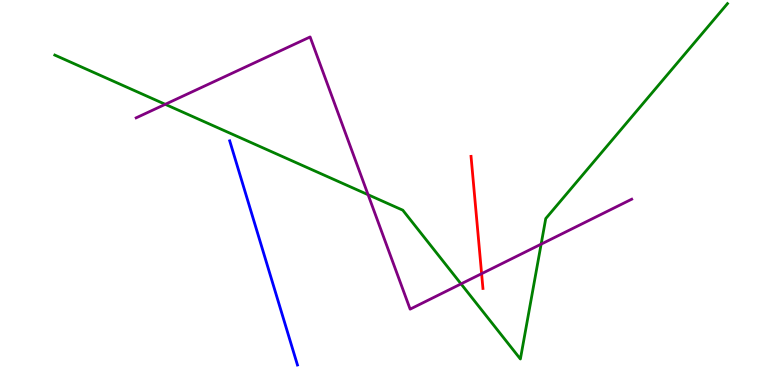[{'lines': ['blue', 'red'], 'intersections': []}, {'lines': ['green', 'red'], 'intersections': []}, {'lines': ['purple', 'red'], 'intersections': [{'x': 6.21, 'y': 2.89}]}, {'lines': ['blue', 'green'], 'intersections': []}, {'lines': ['blue', 'purple'], 'intersections': []}, {'lines': ['green', 'purple'], 'intersections': [{'x': 2.13, 'y': 7.29}, {'x': 4.75, 'y': 4.94}, {'x': 5.95, 'y': 2.63}, {'x': 6.98, 'y': 3.66}]}]